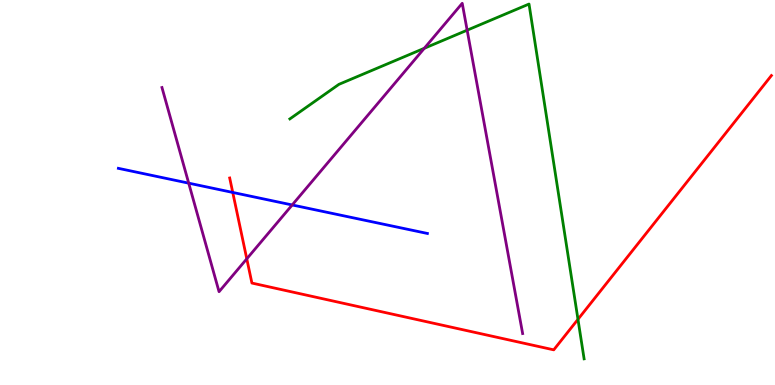[{'lines': ['blue', 'red'], 'intersections': [{'x': 3.0, 'y': 5.0}]}, {'lines': ['green', 'red'], 'intersections': [{'x': 7.46, 'y': 1.71}]}, {'lines': ['purple', 'red'], 'intersections': [{'x': 3.18, 'y': 3.28}]}, {'lines': ['blue', 'green'], 'intersections': []}, {'lines': ['blue', 'purple'], 'intersections': [{'x': 2.43, 'y': 5.24}, {'x': 3.77, 'y': 4.68}]}, {'lines': ['green', 'purple'], 'intersections': [{'x': 5.48, 'y': 8.75}, {'x': 6.03, 'y': 9.22}]}]